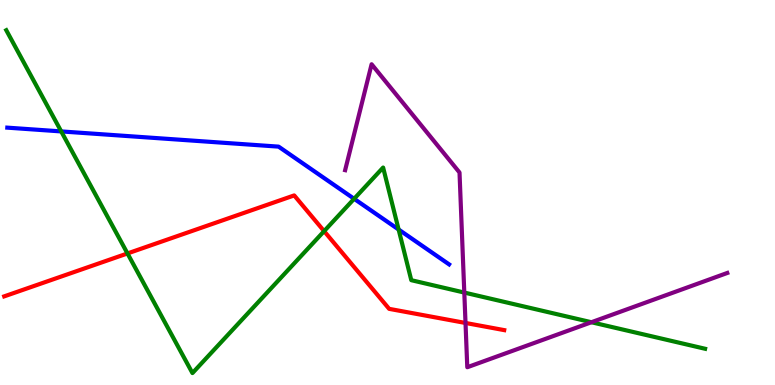[{'lines': ['blue', 'red'], 'intersections': []}, {'lines': ['green', 'red'], 'intersections': [{'x': 1.65, 'y': 3.42}, {'x': 4.18, 'y': 4.0}]}, {'lines': ['purple', 'red'], 'intersections': [{'x': 6.01, 'y': 1.61}]}, {'lines': ['blue', 'green'], 'intersections': [{'x': 0.79, 'y': 6.59}, {'x': 4.57, 'y': 4.84}, {'x': 5.14, 'y': 4.04}]}, {'lines': ['blue', 'purple'], 'intersections': []}, {'lines': ['green', 'purple'], 'intersections': [{'x': 5.99, 'y': 2.4}, {'x': 7.63, 'y': 1.63}]}]